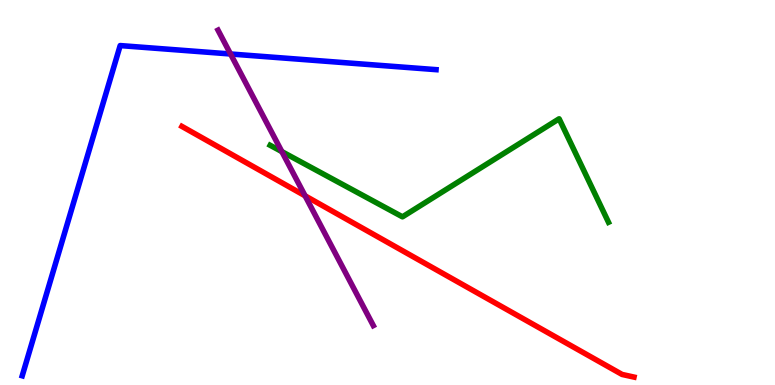[{'lines': ['blue', 'red'], 'intersections': []}, {'lines': ['green', 'red'], 'intersections': []}, {'lines': ['purple', 'red'], 'intersections': [{'x': 3.94, 'y': 4.91}]}, {'lines': ['blue', 'green'], 'intersections': []}, {'lines': ['blue', 'purple'], 'intersections': [{'x': 2.97, 'y': 8.6}]}, {'lines': ['green', 'purple'], 'intersections': [{'x': 3.64, 'y': 6.06}]}]